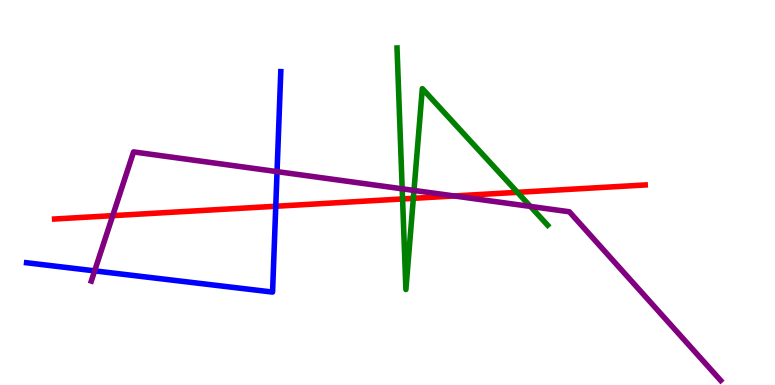[{'lines': ['blue', 'red'], 'intersections': [{'x': 3.56, 'y': 4.64}]}, {'lines': ['green', 'red'], 'intersections': [{'x': 5.19, 'y': 4.83}, {'x': 5.33, 'y': 4.85}, {'x': 6.68, 'y': 5.0}]}, {'lines': ['purple', 'red'], 'intersections': [{'x': 1.45, 'y': 4.4}, {'x': 5.86, 'y': 4.91}]}, {'lines': ['blue', 'green'], 'intersections': []}, {'lines': ['blue', 'purple'], 'intersections': [{'x': 1.22, 'y': 2.96}, {'x': 3.57, 'y': 5.54}]}, {'lines': ['green', 'purple'], 'intersections': [{'x': 5.19, 'y': 5.1}, {'x': 5.34, 'y': 5.05}, {'x': 6.84, 'y': 4.64}]}]